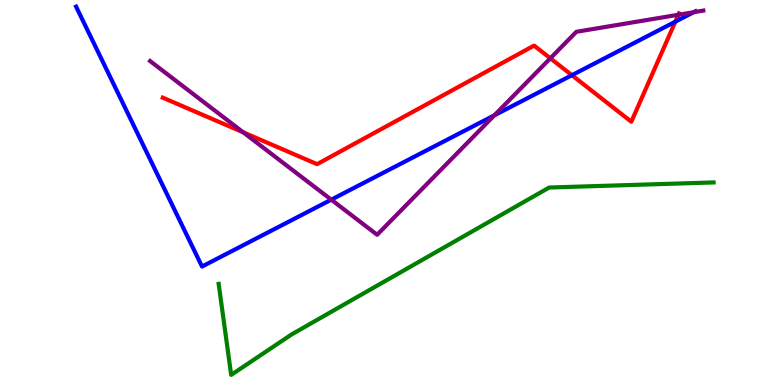[{'lines': ['blue', 'red'], 'intersections': [{'x': 7.38, 'y': 8.05}, {'x': 8.71, 'y': 9.44}]}, {'lines': ['green', 'red'], 'intersections': []}, {'lines': ['purple', 'red'], 'intersections': [{'x': 3.14, 'y': 6.56}, {'x': 7.1, 'y': 8.49}, {'x': 8.75, 'y': 9.62}]}, {'lines': ['blue', 'green'], 'intersections': []}, {'lines': ['blue', 'purple'], 'intersections': [{'x': 4.27, 'y': 4.81}, {'x': 6.38, 'y': 7.01}, {'x': 8.95, 'y': 9.68}]}, {'lines': ['green', 'purple'], 'intersections': []}]